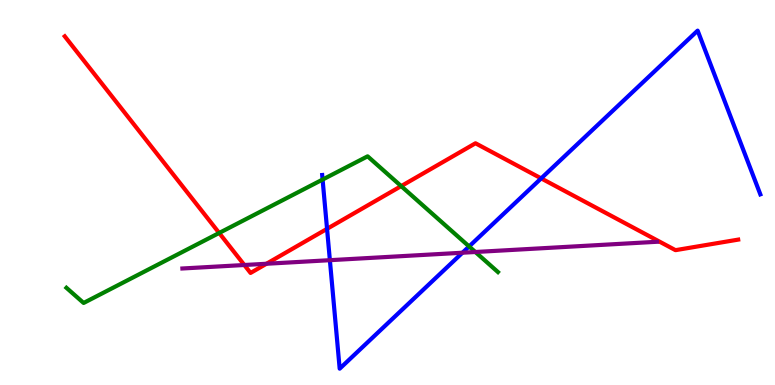[{'lines': ['blue', 'red'], 'intersections': [{'x': 4.22, 'y': 4.06}, {'x': 6.98, 'y': 5.37}]}, {'lines': ['green', 'red'], 'intersections': [{'x': 2.83, 'y': 3.95}, {'x': 5.18, 'y': 5.17}]}, {'lines': ['purple', 'red'], 'intersections': [{'x': 3.15, 'y': 3.12}, {'x': 3.44, 'y': 3.15}]}, {'lines': ['blue', 'green'], 'intersections': [{'x': 4.16, 'y': 5.34}, {'x': 6.05, 'y': 3.6}]}, {'lines': ['blue', 'purple'], 'intersections': [{'x': 4.26, 'y': 3.24}, {'x': 5.97, 'y': 3.44}]}, {'lines': ['green', 'purple'], 'intersections': [{'x': 6.13, 'y': 3.45}]}]